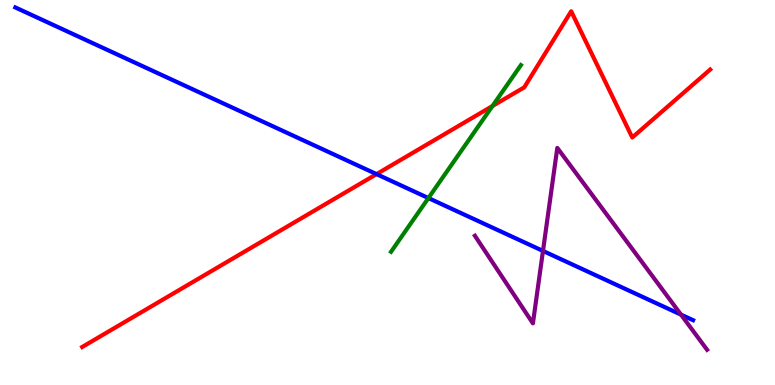[{'lines': ['blue', 'red'], 'intersections': [{'x': 4.86, 'y': 5.48}]}, {'lines': ['green', 'red'], 'intersections': [{'x': 6.35, 'y': 7.25}]}, {'lines': ['purple', 'red'], 'intersections': []}, {'lines': ['blue', 'green'], 'intersections': [{'x': 5.53, 'y': 4.86}]}, {'lines': ['blue', 'purple'], 'intersections': [{'x': 7.01, 'y': 3.48}, {'x': 8.79, 'y': 1.83}]}, {'lines': ['green', 'purple'], 'intersections': []}]